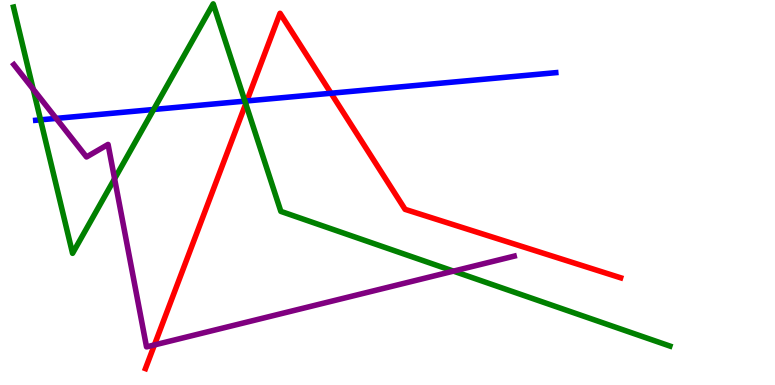[{'lines': ['blue', 'red'], 'intersections': [{'x': 3.18, 'y': 7.38}, {'x': 4.27, 'y': 7.58}]}, {'lines': ['green', 'red'], 'intersections': [{'x': 3.17, 'y': 7.31}]}, {'lines': ['purple', 'red'], 'intersections': [{'x': 1.99, 'y': 1.04}]}, {'lines': ['blue', 'green'], 'intersections': [{'x': 0.523, 'y': 6.89}, {'x': 1.98, 'y': 7.16}, {'x': 3.16, 'y': 7.37}]}, {'lines': ['blue', 'purple'], 'intersections': [{'x': 0.725, 'y': 6.92}]}, {'lines': ['green', 'purple'], 'intersections': [{'x': 0.428, 'y': 7.68}, {'x': 1.48, 'y': 5.36}, {'x': 5.85, 'y': 2.96}]}]